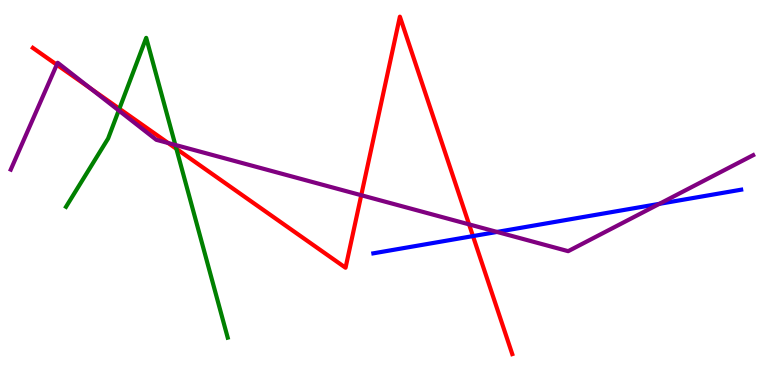[{'lines': ['blue', 'red'], 'intersections': [{'x': 6.1, 'y': 3.87}]}, {'lines': ['green', 'red'], 'intersections': [{'x': 1.54, 'y': 7.18}, {'x': 2.28, 'y': 6.14}]}, {'lines': ['purple', 'red'], 'intersections': [{'x': 0.733, 'y': 8.32}, {'x': 1.17, 'y': 7.7}, {'x': 2.17, 'y': 6.29}, {'x': 4.66, 'y': 4.93}, {'x': 6.05, 'y': 4.17}]}, {'lines': ['blue', 'green'], 'intersections': []}, {'lines': ['blue', 'purple'], 'intersections': [{'x': 6.41, 'y': 3.98}, {'x': 8.51, 'y': 4.71}]}, {'lines': ['green', 'purple'], 'intersections': [{'x': 1.53, 'y': 7.13}, {'x': 2.26, 'y': 6.24}]}]